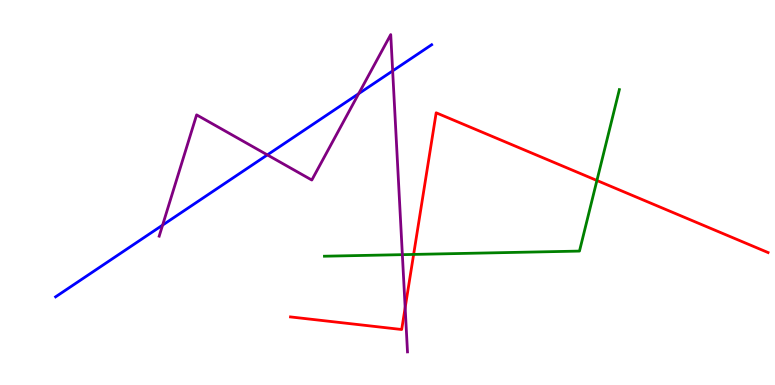[{'lines': ['blue', 'red'], 'intersections': []}, {'lines': ['green', 'red'], 'intersections': [{'x': 5.34, 'y': 3.39}, {'x': 7.7, 'y': 5.31}]}, {'lines': ['purple', 'red'], 'intersections': [{'x': 5.23, 'y': 2.01}]}, {'lines': ['blue', 'green'], 'intersections': []}, {'lines': ['blue', 'purple'], 'intersections': [{'x': 2.1, 'y': 4.15}, {'x': 3.45, 'y': 5.98}, {'x': 4.63, 'y': 7.57}, {'x': 5.07, 'y': 8.16}]}, {'lines': ['green', 'purple'], 'intersections': [{'x': 5.19, 'y': 3.39}]}]